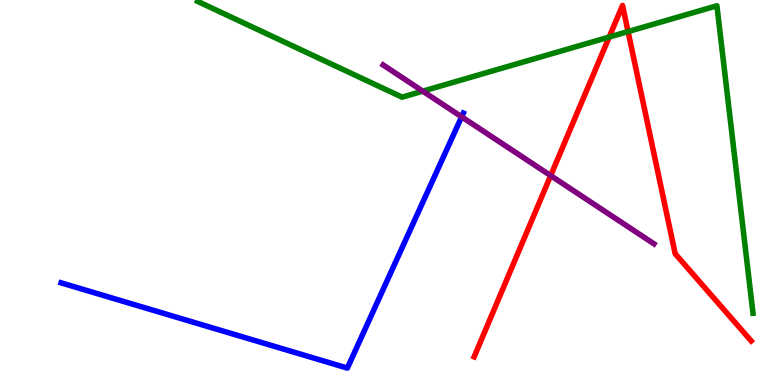[{'lines': ['blue', 'red'], 'intersections': []}, {'lines': ['green', 'red'], 'intersections': [{'x': 7.86, 'y': 9.04}, {'x': 8.1, 'y': 9.18}]}, {'lines': ['purple', 'red'], 'intersections': [{'x': 7.11, 'y': 5.44}]}, {'lines': ['blue', 'green'], 'intersections': []}, {'lines': ['blue', 'purple'], 'intersections': [{'x': 5.96, 'y': 6.97}]}, {'lines': ['green', 'purple'], 'intersections': [{'x': 5.46, 'y': 7.63}]}]